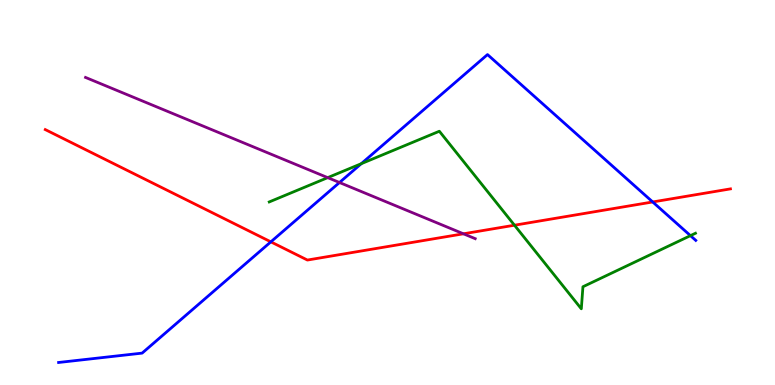[{'lines': ['blue', 'red'], 'intersections': [{'x': 3.49, 'y': 3.72}, {'x': 8.42, 'y': 4.75}]}, {'lines': ['green', 'red'], 'intersections': [{'x': 6.64, 'y': 4.15}]}, {'lines': ['purple', 'red'], 'intersections': [{'x': 5.98, 'y': 3.93}]}, {'lines': ['blue', 'green'], 'intersections': [{'x': 4.66, 'y': 5.75}, {'x': 8.91, 'y': 3.88}]}, {'lines': ['blue', 'purple'], 'intersections': [{'x': 4.38, 'y': 5.26}]}, {'lines': ['green', 'purple'], 'intersections': [{'x': 4.23, 'y': 5.39}]}]